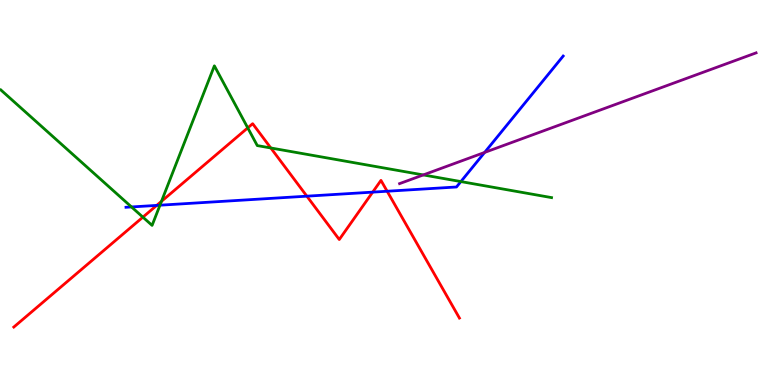[{'lines': ['blue', 'red'], 'intersections': [{'x': 2.02, 'y': 4.66}, {'x': 3.96, 'y': 4.9}, {'x': 4.81, 'y': 5.01}, {'x': 5.0, 'y': 5.03}]}, {'lines': ['green', 'red'], 'intersections': [{'x': 1.84, 'y': 4.36}, {'x': 2.08, 'y': 4.77}, {'x': 3.2, 'y': 6.68}, {'x': 3.49, 'y': 6.16}]}, {'lines': ['purple', 'red'], 'intersections': []}, {'lines': ['blue', 'green'], 'intersections': [{'x': 1.7, 'y': 4.62}, {'x': 2.06, 'y': 4.67}, {'x': 5.95, 'y': 5.28}]}, {'lines': ['blue', 'purple'], 'intersections': [{'x': 6.25, 'y': 6.04}]}, {'lines': ['green', 'purple'], 'intersections': [{'x': 5.46, 'y': 5.46}]}]